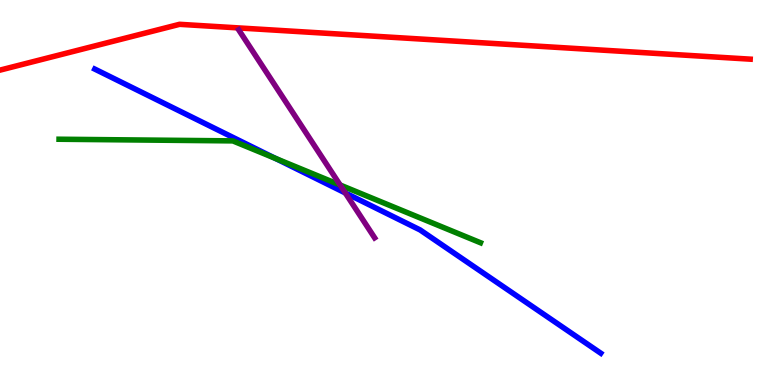[{'lines': ['blue', 'red'], 'intersections': []}, {'lines': ['green', 'red'], 'intersections': []}, {'lines': ['purple', 'red'], 'intersections': []}, {'lines': ['blue', 'green'], 'intersections': [{'x': 3.55, 'y': 5.89}]}, {'lines': ['blue', 'purple'], 'intersections': [{'x': 4.46, 'y': 4.99}]}, {'lines': ['green', 'purple'], 'intersections': [{'x': 4.39, 'y': 5.19}]}]